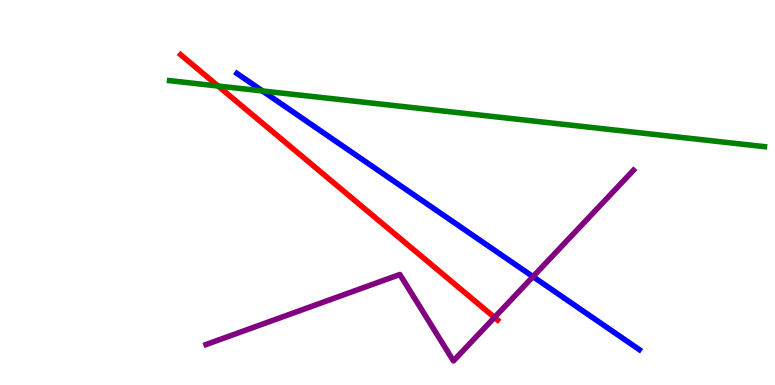[{'lines': ['blue', 'red'], 'intersections': []}, {'lines': ['green', 'red'], 'intersections': [{'x': 2.81, 'y': 7.77}]}, {'lines': ['purple', 'red'], 'intersections': [{'x': 6.38, 'y': 1.76}]}, {'lines': ['blue', 'green'], 'intersections': [{'x': 3.39, 'y': 7.64}]}, {'lines': ['blue', 'purple'], 'intersections': [{'x': 6.88, 'y': 2.81}]}, {'lines': ['green', 'purple'], 'intersections': []}]